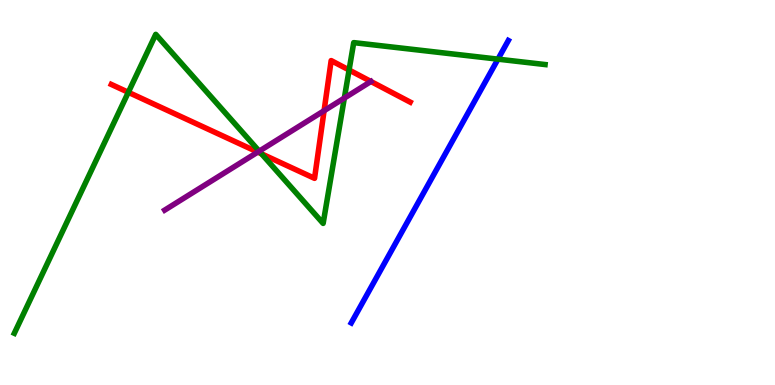[{'lines': ['blue', 'red'], 'intersections': []}, {'lines': ['green', 'red'], 'intersections': [{'x': 1.66, 'y': 7.6}, {'x': 3.37, 'y': 6.0}, {'x': 4.5, 'y': 8.18}]}, {'lines': ['purple', 'red'], 'intersections': [{'x': 3.33, 'y': 6.05}, {'x': 4.18, 'y': 7.12}]}, {'lines': ['blue', 'green'], 'intersections': [{'x': 6.43, 'y': 8.46}]}, {'lines': ['blue', 'purple'], 'intersections': []}, {'lines': ['green', 'purple'], 'intersections': [{'x': 3.34, 'y': 6.07}, {'x': 4.44, 'y': 7.45}]}]